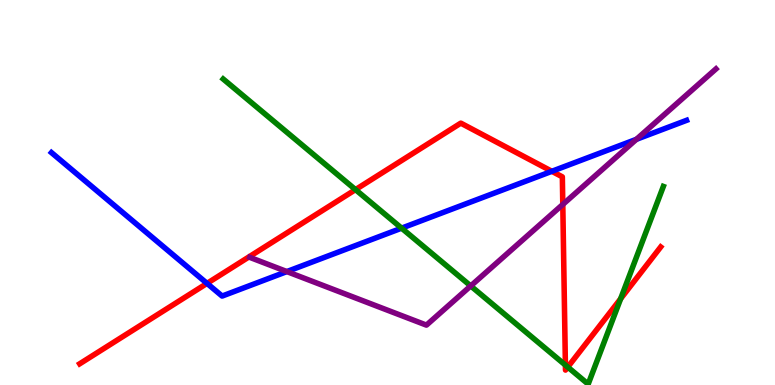[{'lines': ['blue', 'red'], 'intersections': [{'x': 2.67, 'y': 2.64}, {'x': 7.12, 'y': 5.55}]}, {'lines': ['green', 'red'], 'intersections': [{'x': 4.59, 'y': 5.07}, {'x': 7.3, 'y': 0.517}, {'x': 7.33, 'y': 0.465}, {'x': 8.01, 'y': 2.24}]}, {'lines': ['purple', 'red'], 'intersections': [{'x': 7.26, 'y': 4.69}]}, {'lines': ['blue', 'green'], 'intersections': [{'x': 5.18, 'y': 4.07}]}, {'lines': ['blue', 'purple'], 'intersections': [{'x': 3.7, 'y': 2.95}, {'x': 8.21, 'y': 6.38}]}, {'lines': ['green', 'purple'], 'intersections': [{'x': 6.07, 'y': 2.57}]}]